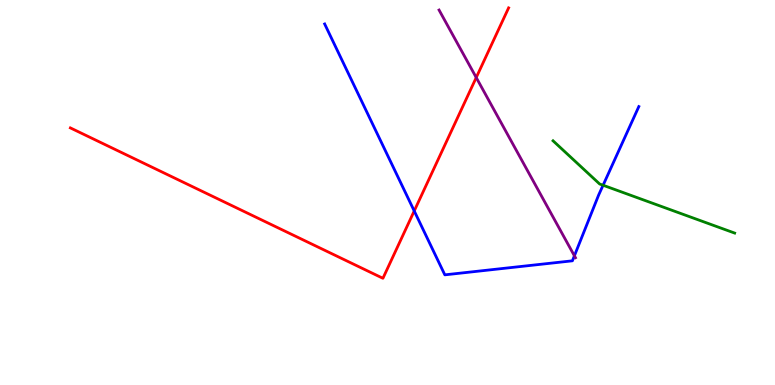[{'lines': ['blue', 'red'], 'intersections': [{'x': 5.34, 'y': 4.52}]}, {'lines': ['green', 'red'], 'intersections': []}, {'lines': ['purple', 'red'], 'intersections': [{'x': 6.15, 'y': 7.99}]}, {'lines': ['blue', 'green'], 'intersections': [{'x': 7.78, 'y': 5.19}]}, {'lines': ['blue', 'purple'], 'intersections': [{'x': 7.41, 'y': 3.36}]}, {'lines': ['green', 'purple'], 'intersections': []}]